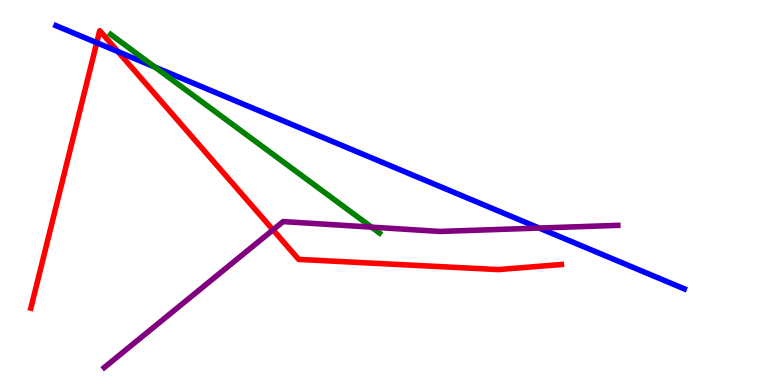[{'lines': ['blue', 'red'], 'intersections': [{'x': 1.25, 'y': 8.89}, {'x': 1.52, 'y': 8.66}]}, {'lines': ['green', 'red'], 'intersections': []}, {'lines': ['purple', 'red'], 'intersections': [{'x': 3.52, 'y': 4.03}]}, {'lines': ['blue', 'green'], 'intersections': [{'x': 2.0, 'y': 8.26}]}, {'lines': ['blue', 'purple'], 'intersections': [{'x': 6.96, 'y': 4.08}]}, {'lines': ['green', 'purple'], 'intersections': [{'x': 4.79, 'y': 4.1}]}]